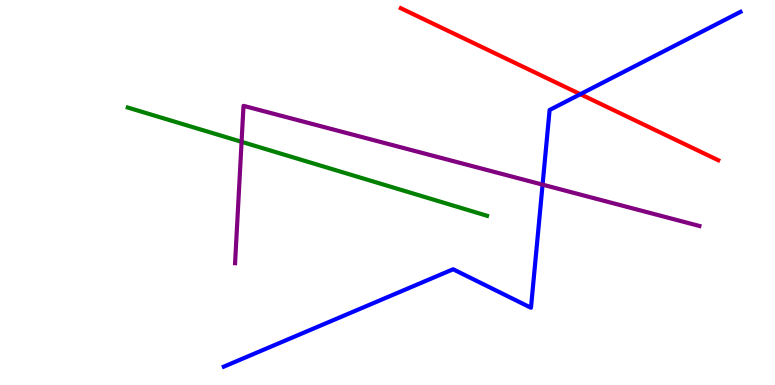[{'lines': ['blue', 'red'], 'intersections': [{'x': 7.49, 'y': 7.55}]}, {'lines': ['green', 'red'], 'intersections': []}, {'lines': ['purple', 'red'], 'intersections': []}, {'lines': ['blue', 'green'], 'intersections': []}, {'lines': ['blue', 'purple'], 'intersections': [{'x': 7.0, 'y': 5.2}]}, {'lines': ['green', 'purple'], 'intersections': [{'x': 3.12, 'y': 6.32}]}]